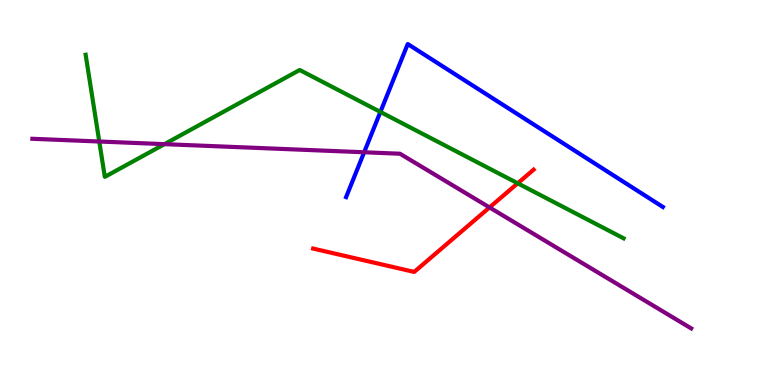[{'lines': ['blue', 'red'], 'intersections': []}, {'lines': ['green', 'red'], 'intersections': [{'x': 6.68, 'y': 5.24}]}, {'lines': ['purple', 'red'], 'intersections': [{'x': 6.32, 'y': 4.61}]}, {'lines': ['blue', 'green'], 'intersections': [{'x': 4.91, 'y': 7.09}]}, {'lines': ['blue', 'purple'], 'intersections': [{'x': 4.7, 'y': 6.04}]}, {'lines': ['green', 'purple'], 'intersections': [{'x': 1.28, 'y': 6.32}, {'x': 2.12, 'y': 6.26}]}]